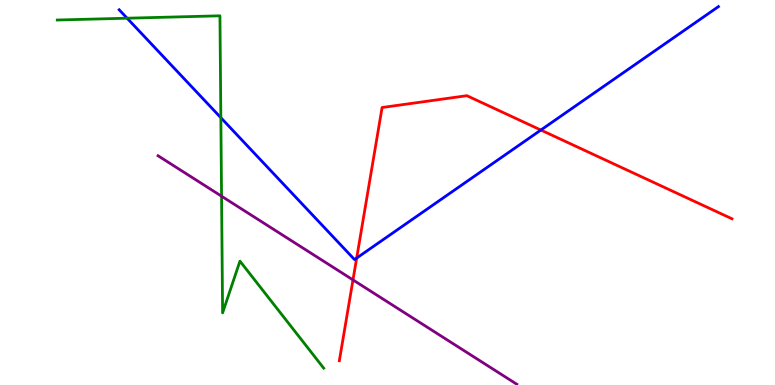[{'lines': ['blue', 'red'], 'intersections': [{'x': 4.6, 'y': 3.3}, {'x': 6.98, 'y': 6.62}]}, {'lines': ['green', 'red'], 'intersections': []}, {'lines': ['purple', 'red'], 'intersections': [{'x': 4.55, 'y': 2.73}]}, {'lines': ['blue', 'green'], 'intersections': [{'x': 1.64, 'y': 9.53}, {'x': 2.85, 'y': 6.94}]}, {'lines': ['blue', 'purple'], 'intersections': []}, {'lines': ['green', 'purple'], 'intersections': [{'x': 2.86, 'y': 4.9}]}]